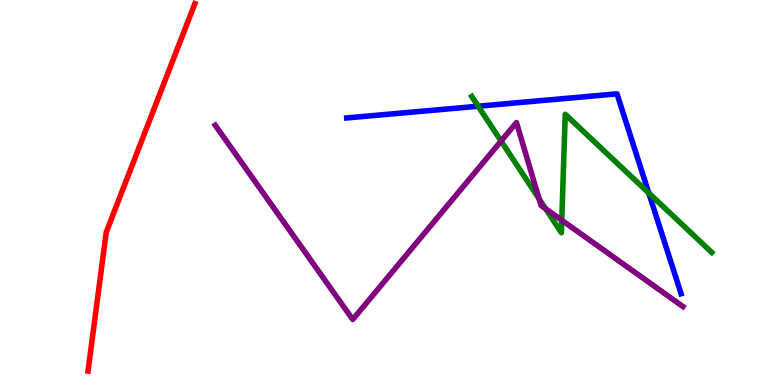[{'lines': ['blue', 'red'], 'intersections': []}, {'lines': ['green', 'red'], 'intersections': []}, {'lines': ['purple', 'red'], 'intersections': []}, {'lines': ['blue', 'green'], 'intersections': [{'x': 6.17, 'y': 7.24}, {'x': 8.37, 'y': 4.99}]}, {'lines': ['blue', 'purple'], 'intersections': []}, {'lines': ['green', 'purple'], 'intersections': [{'x': 6.47, 'y': 6.34}, {'x': 6.96, 'y': 4.84}, {'x': 7.04, 'y': 4.58}, {'x': 7.25, 'y': 4.28}]}]